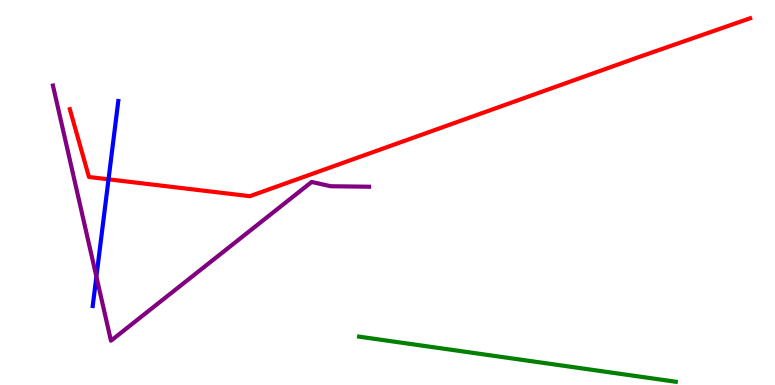[{'lines': ['blue', 'red'], 'intersections': [{'x': 1.4, 'y': 5.34}]}, {'lines': ['green', 'red'], 'intersections': []}, {'lines': ['purple', 'red'], 'intersections': []}, {'lines': ['blue', 'green'], 'intersections': []}, {'lines': ['blue', 'purple'], 'intersections': [{'x': 1.24, 'y': 2.82}]}, {'lines': ['green', 'purple'], 'intersections': []}]